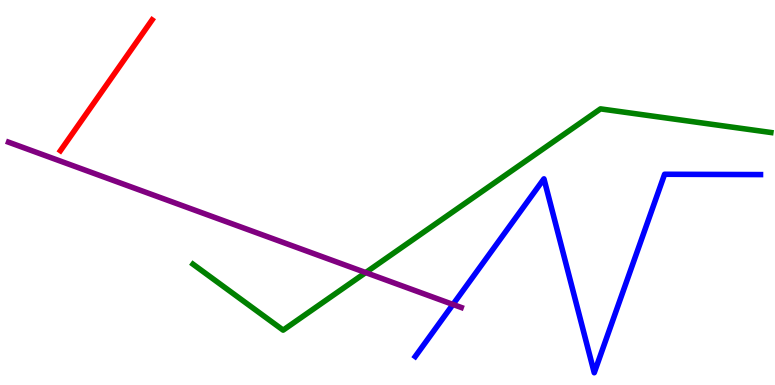[{'lines': ['blue', 'red'], 'intersections': []}, {'lines': ['green', 'red'], 'intersections': []}, {'lines': ['purple', 'red'], 'intersections': []}, {'lines': ['blue', 'green'], 'intersections': []}, {'lines': ['blue', 'purple'], 'intersections': [{'x': 5.84, 'y': 2.09}]}, {'lines': ['green', 'purple'], 'intersections': [{'x': 4.72, 'y': 2.92}]}]